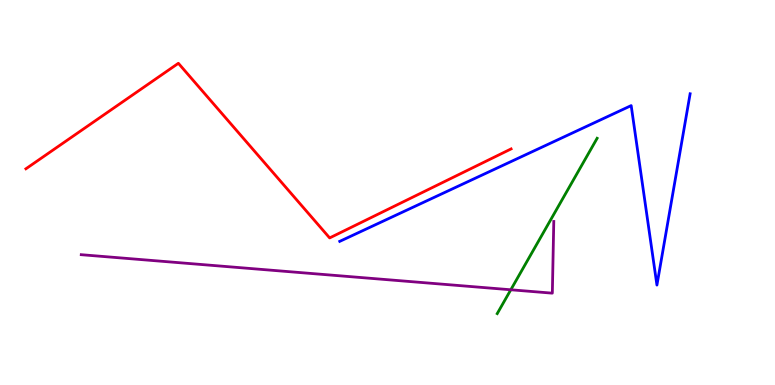[{'lines': ['blue', 'red'], 'intersections': []}, {'lines': ['green', 'red'], 'intersections': []}, {'lines': ['purple', 'red'], 'intersections': []}, {'lines': ['blue', 'green'], 'intersections': []}, {'lines': ['blue', 'purple'], 'intersections': []}, {'lines': ['green', 'purple'], 'intersections': [{'x': 6.59, 'y': 2.47}]}]